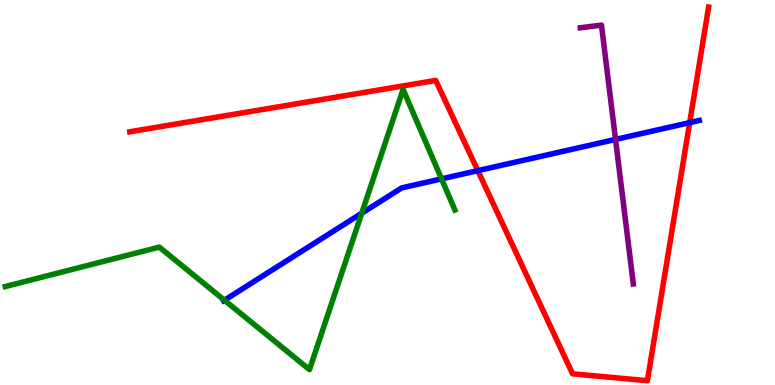[{'lines': ['blue', 'red'], 'intersections': [{'x': 6.17, 'y': 5.57}, {'x': 8.9, 'y': 6.81}]}, {'lines': ['green', 'red'], 'intersections': []}, {'lines': ['purple', 'red'], 'intersections': []}, {'lines': ['blue', 'green'], 'intersections': [{'x': 2.9, 'y': 2.2}, {'x': 4.67, 'y': 4.46}, {'x': 5.7, 'y': 5.35}]}, {'lines': ['blue', 'purple'], 'intersections': [{'x': 7.94, 'y': 6.38}]}, {'lines': ['green', 'purple'], 'intersections': []}]